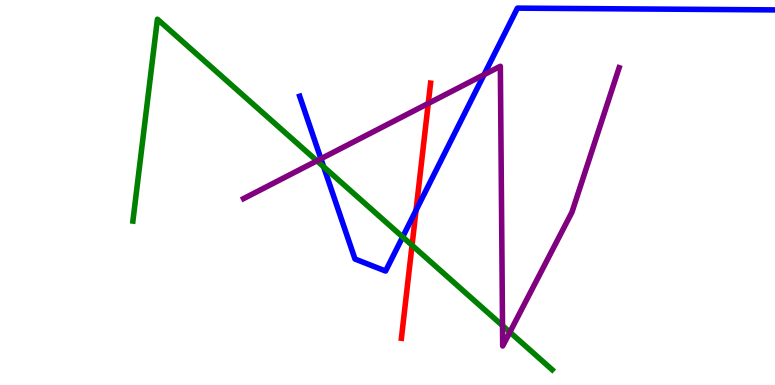[{'lines': ['blue', 'red'], 'intersections': [{'x': 5.37, 'y': 4.54}]}, {'lines': ['green', 'red'], 'intersections': [{'x': 5.32, 'y': 3.63}]}, {'lines': ['purple', 'red'], 'intersections': [{'x': 5.53, 'y': 7.31}]}, {'lines': ['blue', 'green'], 'intersections': [{'x': 4.18, 'y': 5.67}, {'x': 5.2, 'y': 3.84}]}, {'lines': ['blue', 'purple'], 'intersections': [{'x': 4.14, 'y': 5.88}, {'x': 6.25, 'y': 8.06}]}, {'lines': ['green', 'purple'], 'intersections': [{'x': 4.09, 'y': 5.82}, {'x': 6.48, 'y': 1.54}, {'x': 6.58, 'y': 1.37}]}]